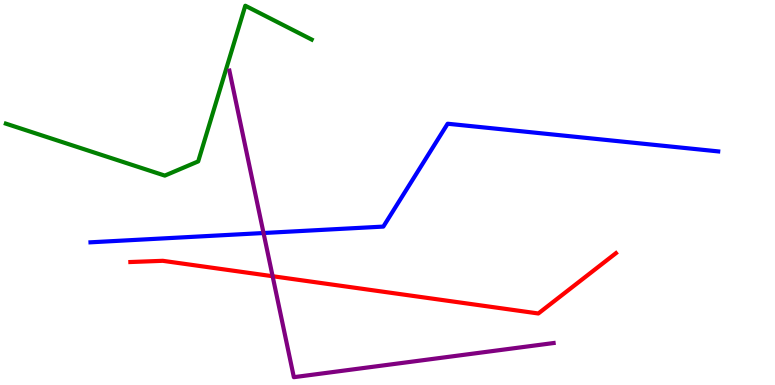[{'lines': ['blue', 'red'], 'intersections': []}, {'lines': ['green', 'red'], 'intersections': []}, {'lines': ['purple', 'red'], 'intersections': [{'x': 3.52, 'y': 2.83}]}, {'lines': ['blue', 'green'], 'intersections': []}, {'lines': ['blue', 'purple'], 'intersections': [{'x': 3.4, 'y': 3.95}]}, {'lines': ['green', 'purple'], 'intersections': []}]